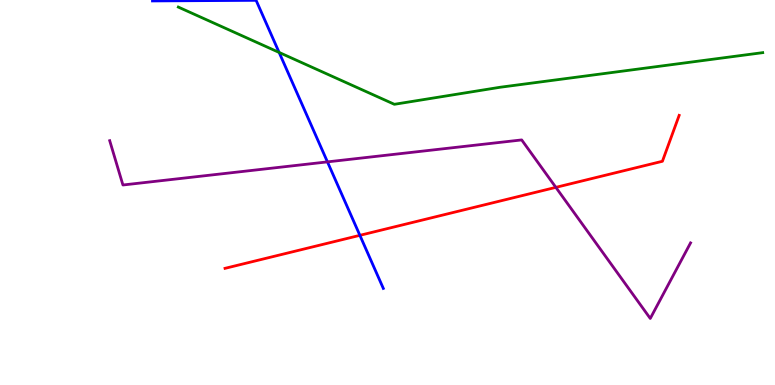[{'lines': ['blue', 'red'], 'intersections': [{'x': 4.64, 'y': 3.89}]}, {'lines': ['green', 'red'], 'intersections': []}, {'lines': ['purple', 'red'], 'intersections': [{'x': 7.17, 'y': 5.13}]}, {'lines': ['blue', 'green'], 'intersections': [{'x': 3.6, 'y': 8.64}]}, {'lines': ['blue', 'purple'], 'intersections': [{'x': 4.23, 'y': 5.8}]}, {'lines': ['green', 'purple'], 'intersections': []}]